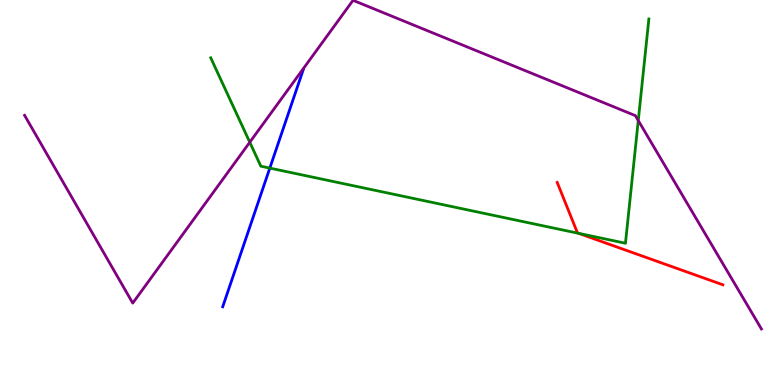[{'lines': ['blue', 'red'], 'intersections': []}, {'lines': ['green', 'red'], 'intersections': [{'x': 7.47, 'y': 3.94}]}, {'lines': ['purple', 'red'], 'intersections': []}, {'lines': ['blue', 'green'], 'intersections': [{'x': 3.48, 'y': 5.63}]}, {'lines': ['blue', 'purple'], 'intersections': []}, {'lines': ['green', 'purple'], 'intersections': [{'x': 3.22, 'y': 6.31}, {'x': 8.24, 'y': 6.87}]}]